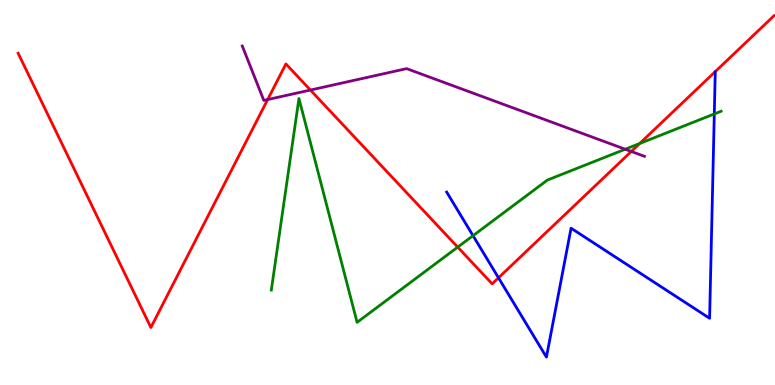[{'lines': ['blue', 'red'], 'intersections': [{'x': 6.43, 'y': 2.78}]}, {'lines': ['green', 'red'], 'intersections': [{'x': 5.91, 'y': 3.58}, {'x': 8.25, 'y': 6.27}]}, {'lines': ['purple', 'red'], 'intersections': [{'x': 3.45, 'y': 7.41}, {'x': 4.01, 'y': 7.66}, {'x': 8.15, 'y': 6.07}]}, {'lines': ['blue', 'green'], 'intersections': [{'x': 6.1, 'y': 3.88}, {'x': 9.22, 'y': 7.04}]}, {'lines': ['blue', 'purple'], 'intersections': []}, {'lines': ['green', 'purple'], 'intersections': [{'x': 8.07, 'y': 6.12}]}]